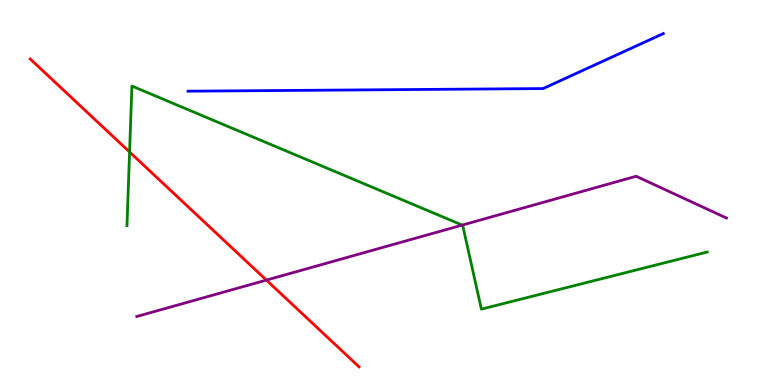[{'lines': ['blue', 'red'], 'intersections': []}, {'lines': ['green', 'red'], 'intersections': [{'x': 1.67, 'y': 6.05}]}, {'lines': ['purple', 'red'], 'intersections': [{'x': 3.44, 'y': 2.72}]}, {'lines': ['blue', 'green'], 'intersections': []}, {'lines': ['blue', 'purple'], 'intersections': []}, {'lines': ['green', 'purple'], 'intersections': [{'x': 5.96, 'y': 4.15}]}]